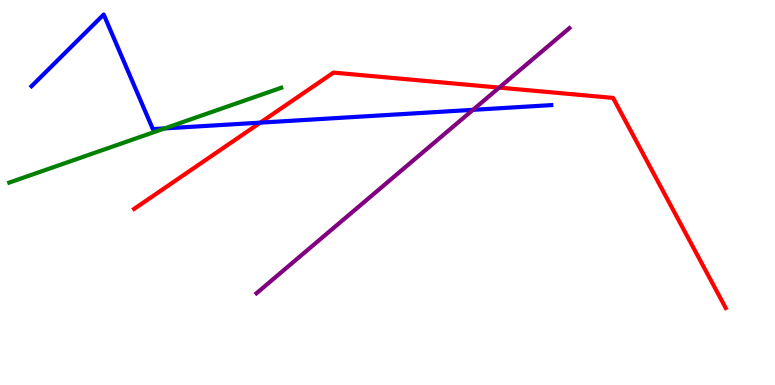[{'lines': ['blue', 'red'], 'intersections': [{'x': 3.36, 'y': 6.81}]}, {'lines': ['green', 'red'], 'intersections': []}, {'lines': ['purple', 'red'], 'intersections': [{'x': 6.44, 'y': 7.72}]}, {'lines': ['blue', 'green'], 'intersections': [{'x': 2.12, 'y': 6.66}]}, {'lines': ['blue', 'purple'], 'intersections': [{'x': 6.1, 'y': 7.15}]}, {'lines': ['green', 'purple'], 'intersections': []}]